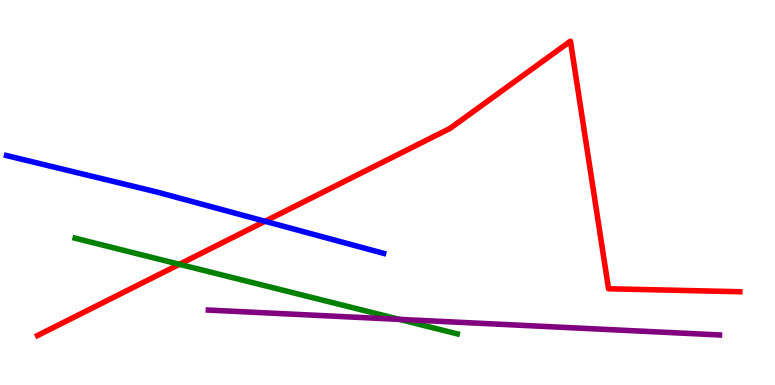[{'lines': ['blue', 'red'], 'intersections': [{'x': 3.42, 'y': 4.25}]}, {'lines': ['green', 'red'], 'intersections': [{'x': 2.31, 'y': 3.14}]}, {'lines': ['purple', 'red'], 'intersections': []}, {'lines': ['blue', 'green'], 'intersections': []}, {'lines': ['blue', 'purple'], 'intersections': []}, {'lines': ['green', 'purple'], 'intersections': [{'x': 5.15, 'y': 1.7}]}]